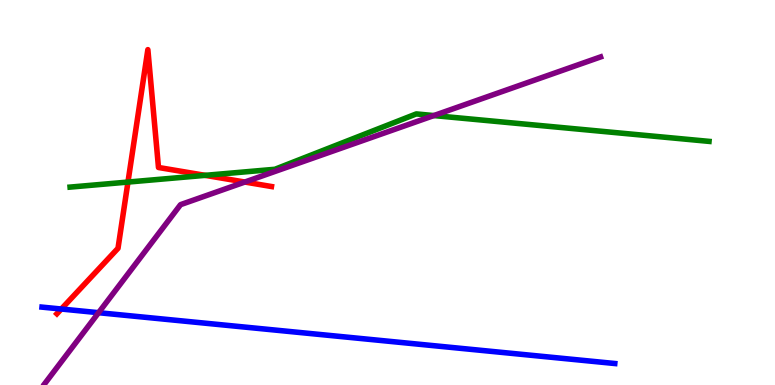[{'lines': ['blue', 'red'], 'intersections': [{'x': 0.791, 'y': 1.97}]}, {'lines': ['green', 'red'], 'intersections': [{'x': 1.65, 'y': 5.27}, {'x': 2.65, 'y': 5.45}]}, {'lines': ['purple', 'red'], 'intersections': [{'x': 3.16, 'y': 5.27}]}, {'lines': ['blue', 'green'], 'intersections': []}, {'lines': ['blue', 'purple'], 'intersections': [{'x': 1.27, 'y': 1.88}]}, {'lines': ['green', 'purple'], 'intersections': [{'x': 5.6, 'y': 7.0}]}]